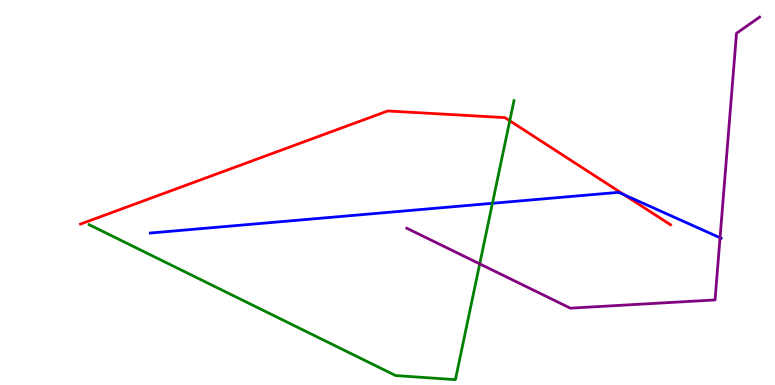[{'lines': ['blue', 'red'], 'intersections': [{'x': 8.05, 'y': 4.94}]}, {'lines': ['green', 'red'], 'intersections': [{'x': 6.58, 'y': 6.86}]}, {'lines': ['purple', 'red'], 'intersections': []}, {'lines': ['blue', 'green'], 'intersections': [{'x': 6.35, 'y': 4.72}]}, {'lines': ['blue', 'purple'], 'intersections': [{'x': 9.29, 'y': 3.83}]}, {'lines': ['green', 'purple'], 'intersections': [{'x': 6.19, 'y': 3.15}]}]